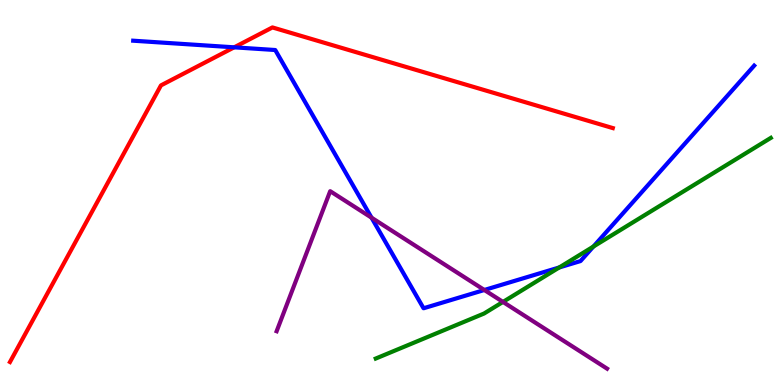[{'lines': ['blue', 'red'], 'intersections': [{'x': 3.02, 'y': 8.77}]}, {'lines': ['green', 'red'], 'intersections': []}, {'lines': ['purple', 'red'], 'intersections': []}, {'lines': ['blue', 'green'], 'intersections': [{'x': 7.22, 'y': 3.05}, {'x': 7.66, 'y': 3.6}]}, {'lines': ['blue', 'purple'], 'intersections': [{'x': 4.79, 'y': 4.35}, {'x': 6.25, 'y': 2.47}]}, {'lines': ['green', 'purple'], 'intersections': [{'x': 6.49, 'y': 2.16}]}]